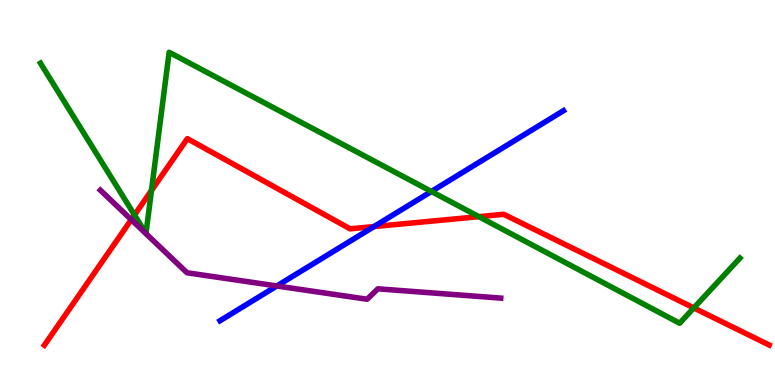[{'lines': ['blue', 'red'], 'intersections': [{'x': 4.83, 'y': 4.11}]}, {'lines': ['green', 'red'], 'intersections': [{'x': 1.74, 'y': 4.42}, {'x': 1.95, 'y': 5.05}, {'x': 6.18, 'y': 4.37}, {'x': 8.95, 'y': 2.0}]}, {'lines': ['purple', 'red'], 'intersections': [{'x': 1.69, 'y': 4.29}]}, {'lines': ['blue', 'green'], 'intersections': [{'x': 5.57, 'y': 5.03}]}, {'lines': ['blue', 'purple'], 'intersections': [{'x': 3.57, 'y': 2.57}]}, {'lines': ['green', 'purple'], 'intersections': []}]